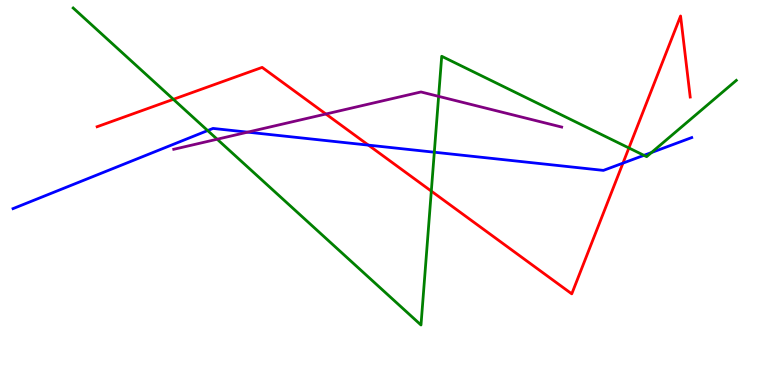[{'lines': ['blue', 'red'], 'intersections': [{'x': 4.75, 'y': 6.23}, {'x': 8.04, 'y': 5.76}]}, {'lines': ['green', 'red'], 'intersections': [{'x': 2.24, 'y': 7.42}, {'x': 5.57, 'y': 5.04}, {'x': 8.11, 'y': 6.16}]}, {'lines': ['purple', 'red'], 'intersections': [{'x': 4.2, 'y': 7.04}]}, {'lines': ['blue', 'green'], 'intersections': [{'x': 2.68, 'y': 6.61}, {'x': 5.6, 'y': 6.05}, {'x': 8.31, 'y': 5.97}, {'x': 8.41, 'y': 6.04}]}, {'lines': ['blue', 'purple'], 'intersections': [{'x': 3.2, 'y': 6.57}]}, {'lines': ['green', 'purple'], 'intersections': [{'x': 2.8, 'y': 6.38}, {'x': 5.66, 'y': 7.5}]}]